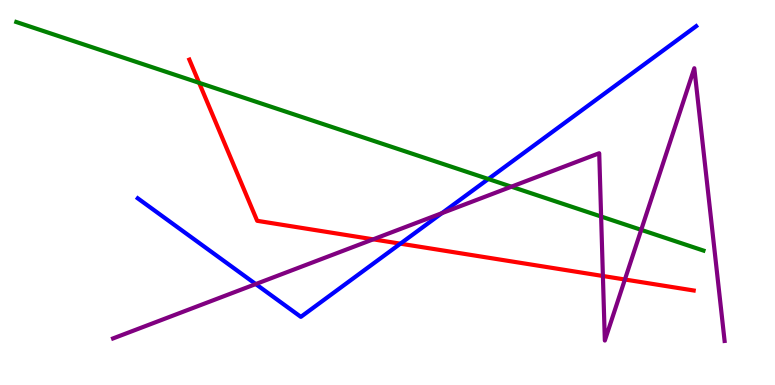[{'lines': ['blue', 'red'], 'intersections': [{'x': 5.17, 'y': 3.67}]}, {'lines': ['green', 'red'], 'intersections': [{'x': 2.57, 'y': 7.85}]}, {'lines': ['purple', 'red'], 'intersections': [{'x': 4.82, 'y': 3.78}, {'x': 7.78, 'y': 2.83}, {'x': 8.06, 'y': 2.74}]}, {'lines': ['blue', 'green'], 'intersections': [{'x': 6.3, 'y': 5.35}]}, {'lines': ['blue', 'purple'], 'intersections': [{'x': 3.3, 'y': 2.62}, {'x': 5.7, 'y': 4.46}]}, {'lines': ['green', 'purple'], 'intersections': [{'x': 6.6, 'y': 5.15}, {'x': 7.76, 'y': 4.38}, {'x': 8.27, 'y': 4.03}]}]